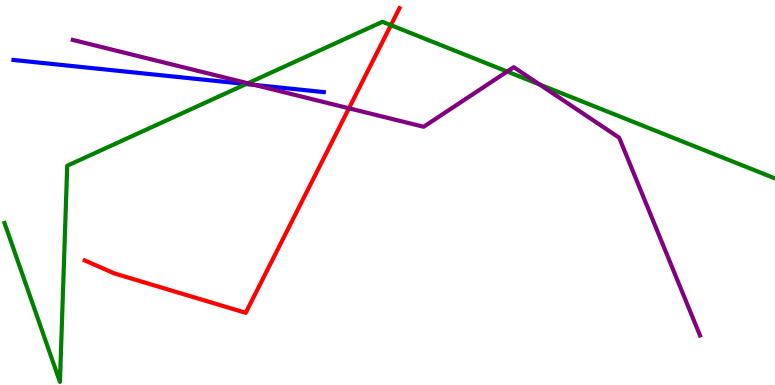[{'lines': ['blue', 'red'], 'intersections': []}, {'lines': ['green', 'red'], 'intersections': [{'x': 5.04, 'y': 9.35}]}, {'lines': ['purple', 'red'], 'intersections': [{'x': 4.5, 'y': 7.19}]}, {'lines': ['blue', 'green'], 'intersections': [{'x': 3.18, 'y': 7.82}]}, {'lines': ['blue', 'purple'], 'intersections': [{'x': 3.29, 'y': 7.79}]}, {'lines': ['green', 'purple'], 'intersections': [{'x': 3.2, 'y': 7.84}, {'x': 6.54, 'y': 8.14}, {'x': 6.96, 'y': 7.81}]}]